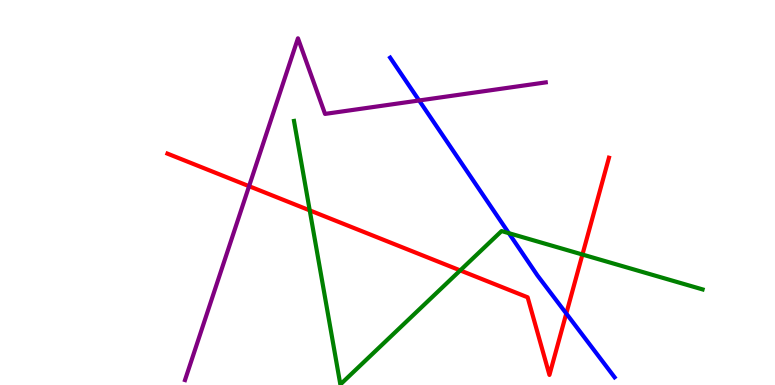[{'lines': ['blue', 'red'], 'intersections': [{'x': 7.31, 'y': 1.86}]}, {'lines': ['green', 'red'], 'intersections': [{'x': 4.0, 'y': 4.54}, {'x': 5.94, 'y': 2.98}, {'x': 7.52, 'y': 3.39}]}, {'lines': ['purple', 'red'], 'intersections': [{'x': 3.21, 'y': 5.16}]}, {'lines': ['blue', 'green'], 'intersections': [{'x': 6.57, 'y': 3.94}]}, {'lines': ['blue', 'purple'], 'intersections': [{'x': 5.41, 'y': 7.39}]}, {'lines': ['green', 'purple'], 'intersections': []}]